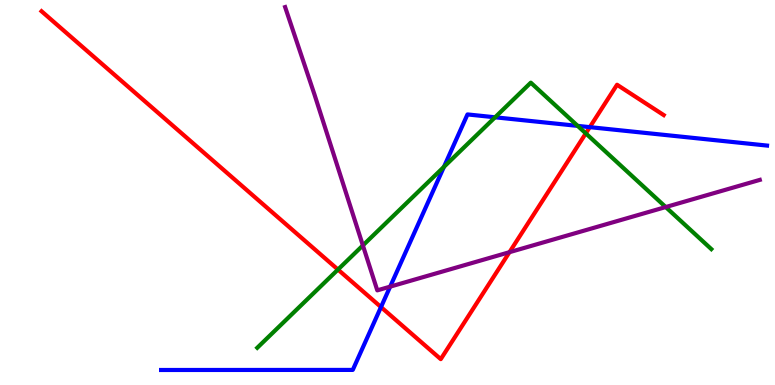[{'lines': ['blue', 'red'], 'intersections': [{'x': 4.92, 'y': 2.02}, {'x': 7.61, 'y': 6.7}]}, {'lines': ['green', 'red'], 'intersections': [{'x': 4.36, 'y': 3.0}, {'x': 7.56, 'y': 6.54}]}, {'lines': ['purple', 'red'], 'intersections': [{'x': 6.57, 'y': 3.45}]}, {'lines': ['blue', 'green'], 'intersections': [{'x': 5.73, 'y': 5.67}, {'x': 6.39, 'y': 6.95}, {'x': 7.45, 'y': 6.73}]}, {'lines': ['blue', 'purple'], 'intersections': [{'x': 5.03, 'y': 2.55}]}, {'lines': ['green', 'purple'], 'intersections': [{'x': 4.68, 'y': 3.63}, {'x': 8.59, 'y': 4.62}]}]